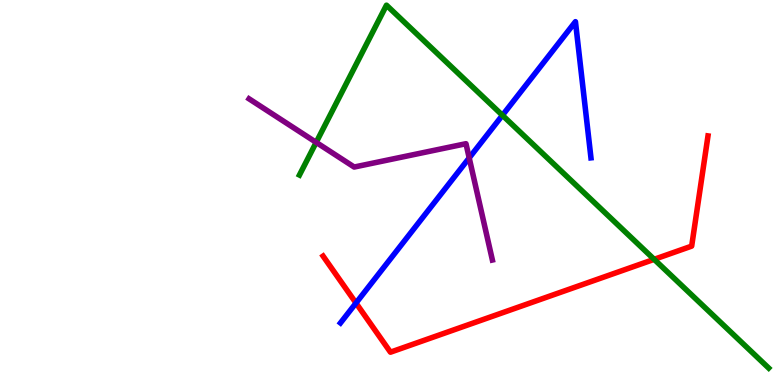[{'lines': ['blue', 'red'], 'intersections': [{'x': 4.59, 'y': 2.13}]}, {'lines': ['green', 'red'], 'intersections': [{'x': 8.44, 'y': 3.26}]}, {'lines': ['purple', 'red'], 'intersections': []}, {'lines': ['blue', 'green'], 'intersections': [{'x': 6.48, 'y': 7.01}]}, {'lines': ['blue', 'purple'], 'intersections': [{'x': 6.05, 'y': 5.9}]}, {'lines': ['green', 'purple'], 'intersections': [{'x': 4.08, 'y': 6.3}]}]